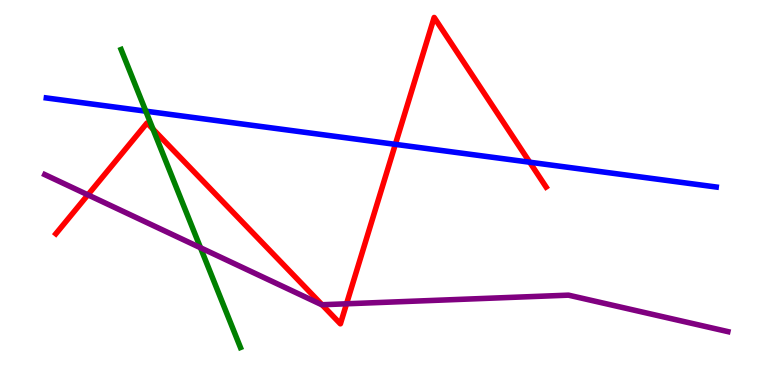[{'lines': ['blue', 'red'], 'intersections': [{'x': 5.1, 'y': 6.25}, {'x': 6.84, 'y': 5.79}]}, {'lines': ['green', 'red'], 'intersections': [{'x': 1.97, 'y': 6.65}]}, {'lines': ['purple', 'red'], 'intersections': [{'x': 1.13, 'y': 4.94}, {'x': 4.16, 'y': 2.08}, {'x': 4.47, 'y': 2.11}]}, {'lines': ['blue', 'green'], 'intersections': [{'x': 1.88, 'y': 7.11}]}, {'lines': ['blue', 'purple'], 'intersections': []}, {'lines': ['green', 'purple'], 'intersections': [{'x': 2.59, 'y': 3.56}]}]